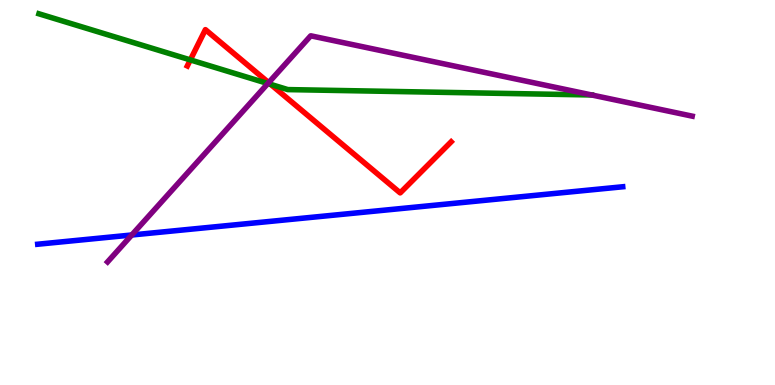[{'lines': ['blue', 'red'], 'intersections': []}, {'lines': ['green', 'red'], 'intersections': [{'x': 2.46, 'y': 8.44}, {'x': 3.49, 'y': 7.81}]}, {'lines': ['purple', 'red'], 'intersections': [{'x': 3.47, 'y': 7.85}]}, {'lines': ['blue', 'green'], 'intersections': []}, {'lines': ['blue', 'purple'], 'intersections': [{'x': 1.7, 'y': 3.9}]}, {'lines': ['green', 'purple'], 'intersections': [{'x': 3.46, 'y': 7.83}]}]